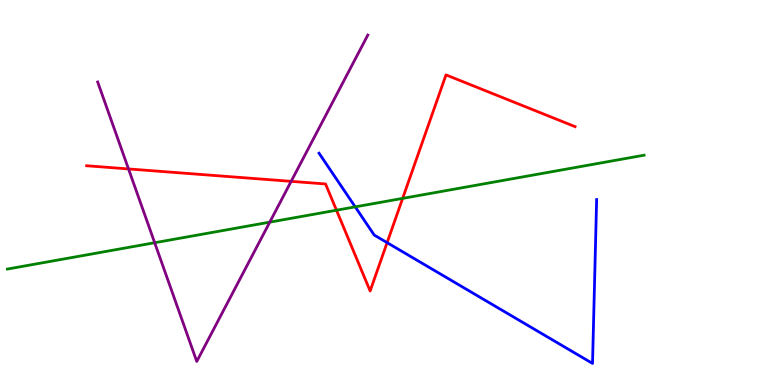[{'lines': ['blue', 'red'], 'intersections': [{'x': 4.99, 'y': 3.7}]}, {'lines': ['green', 'red'], 'intersections': [{'x': 4.34, 'y': 4.54}, {'x': 5.2, 'y': 4.85}]}, {'lines': ['purple', 'red'], 'intersections': [{'x': 1.66, 'y': 5.61}, {'x': 3.76, 'y': 5.29}]}, {'lines': ['blue', 'green'], 'intersections': [{'x': 4.58, 'y': 4.63}]}, {'lines': ['blue', 'purple'], 'intersections': []}, {'lines': ['green', 'purple'], 'intersections': [{'x': 2.0, 'y': 3.7}, {'x': 3.48, 'y': 4.23}]}]